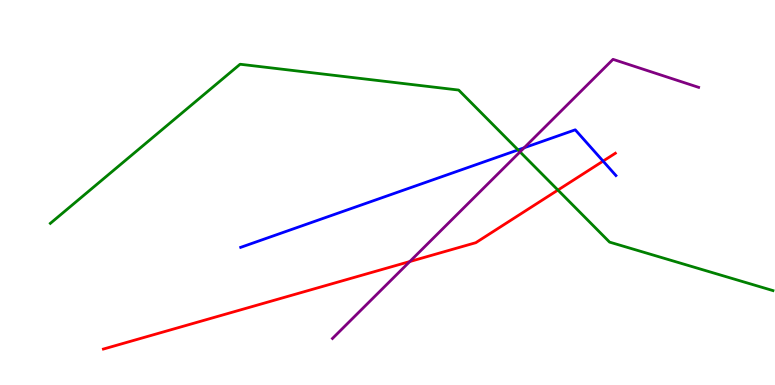[{'lines': ['blue', 'red'], 'intersections': [{'x': 7.78, 'y': 5.82}]}, {'lines': ['green', 'red'], 'intersections': [{'x': 7.2, 'y': 5.06}]}, {'lines': ['purple', 'red'], 'intersections': [{'x': 5.29, 'y': 3.21}]}, {'lines': ['blue', 'green'], 'intersections': [{'x': 6.68, 'y': 6.11}]}, {'lines': ['blue', 'purple'], 'intersections': [{'x': 6.76, 'y': 6.16}]}, {'lines': ['green', 'purple'], 'intersections': [{'x': 6.71, 'y': 6.06}]}]